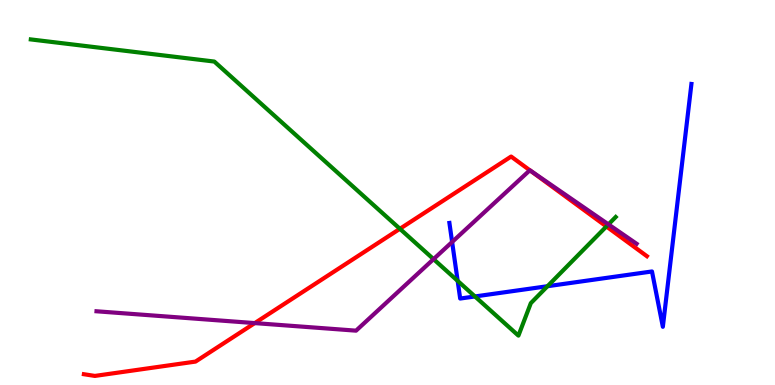[{'lines': ['blue', 'red'], 'intersections': []}, {'lines': ['green', 'red'], 'intersections': [{'x': 5.16, 'y': 4.06}, {'x': 7.82, 'y': 4.12}]}, {'lines': ['purple', 'red'], 'intersections': [{'x': 3.29, 'y': 1.61}, {'x': 6.84, 'y': 5.58}]}, {'lines': ['blue', 'green'], 'intersections': [{'x': 5.91, 'y': 2.7}, {'x': 6.13, 'y': 2.3}, {'x': 7.06, 'y': 2.57}]}, {'lines': ['blue', 'purple'], 'intersections': [{'x': 5.83, 'y': 3.71}]}, {'lines': ['green', 'purple'], 'intersections': [{'x': 5.59, 'y': 3.27}, {'x': 7.85, 'y': 4.17}]}]